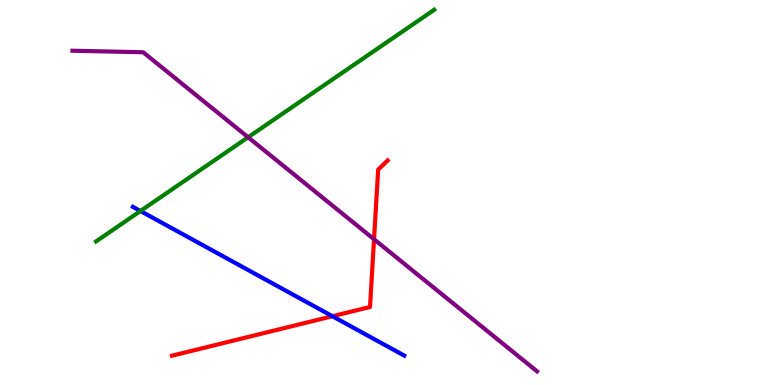[{'lines': ['blue', 'red'], 'intersections': [{'x': 4.29, 'y': 1.79}]}, {'lines': ['green', 'red'], 'intersections': []}, {'lines': ['purple', 'red'], 'intersections': [{'x': 4.83, 'y': 3.79}]}, {'lines': ['blue', 'green'], 'intersections': [{'x': 1.81, 'y': 4.52}]}, {'lines': ['blue', 'purple'], 'intersections': []}, {'lines': ['green', 'purple'], 'intersections': [{'x': 3.2, 'y': 6.43}]}]